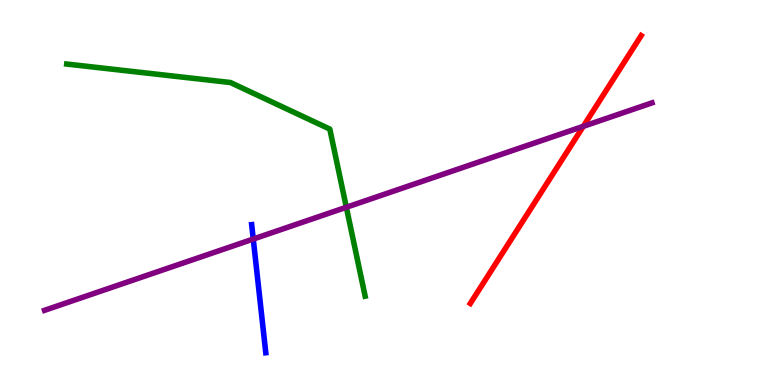[{'lines': ['blue', 'red'], 'intersections': []}, {'lines': ['green', 'red'], 'intersections': []}, {'lines': ['purple', 'red'], 'intersections': [{'x': 7.53, 'y': 6.72}]}, {'lines': ['blue', 'green'], 'intersections': []}, {'lines': ['blue', 'purple'], 'intersections': [{'x': 3.27, 'y': 3.79}]}, {'lines': ['green', 'purple'], 'intersections': [{'x': 4.47, 'y': 4.62}]}]